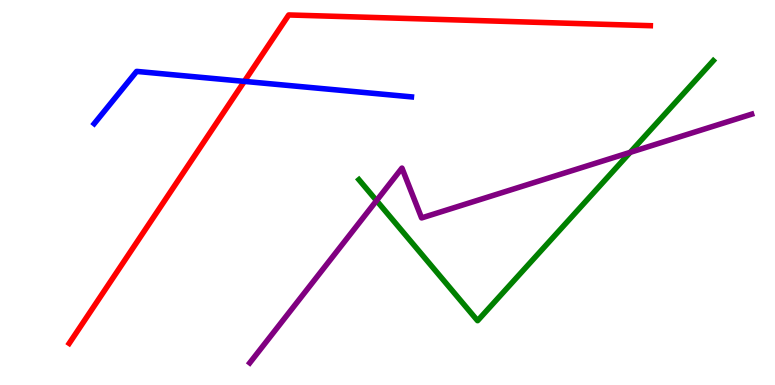[{'lines': ['blue', 'red'], 'intersections': [{'x': 3.15, 'y': 7.89}]}, {'lines': ['green', 'red'], 'intersections': []}, {'lines': ['purple', 'red'], 'intersections': []}, {'lines': ['blue', 'green'], 'intersections': []}, {'lines': ['blue', 'purple'], 'intersections': []}, {'lines': ['green', 'purple'], 'intersections': [{'x': 4.86, 'y': 4.79}, {'x': 8.13, 'y': 6.04}]}]